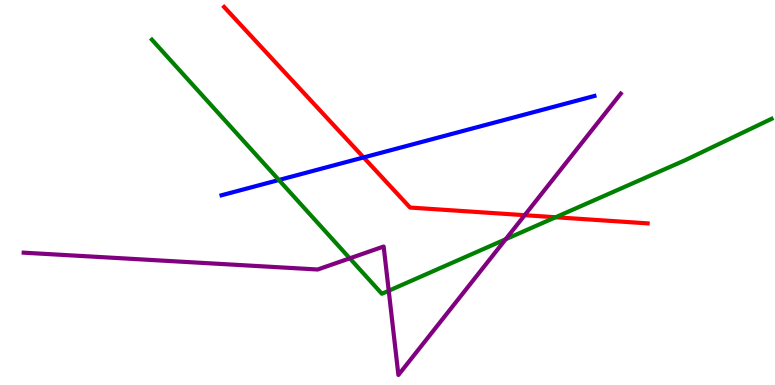[{'lines': ['blue', 'red'], 'intersections': [{'x': 4.69, 'y': 5.91}]}, {'lines': ['green', 'red'], 'intersections': [{'x': 7.17, 'y': 4.36}]}, {'lines': ['purple', 'red'], 'intersections': [{'x': 6.77, 'y': 4.41}]}, {'lines': ['blue', 'green'], 'intersections': [{'x': 3.6, 'y': 5.32}]}, {'lines': ['blue', 'purple'], 'intersections': []}, {'lines': ['green', 'purple'], 'intersections': [{'x': 4.51, 'y': 3.29}, {'x': 5.02, 'y': 2.45}, {'x': 6.52, 'y': 3.79}]}]